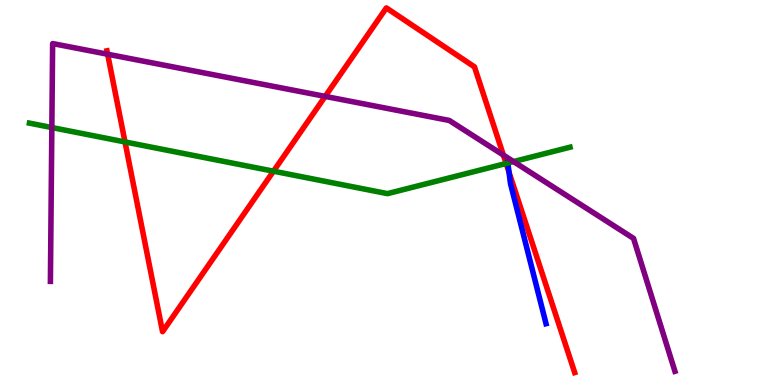[{'lines': ['blue', 'red'], 'intersections': [{'x': 6.57, 'y': 5.52}]}, {'lines': ['green', 'red'], 'intersections': [{'x': 1.61, 'y': 6.31}, {'x': 3.53, 'y': 5.55}, {'x': 6.53, 'y': 5.75}]}, {'lines': ['purple', 'red'], 'intersections': [{'x': 1.39, 'y': 8.59}, {'x': 4.2, 'y': 7.5}, {'x': 6.5, 'y': 5.97}]}, {'lines': ['blue', 'green'], 'intersections': [{'x': 6.55, 'y': 5.77}]}, {'lines': ['blue', 'purple'], 'intersections': []}, {'lines': ['green', 'purple'], 'intersections': [{'x': 0.669, 'y': 6.69}, {'x': 6.63, 'y': 5.8}]}]